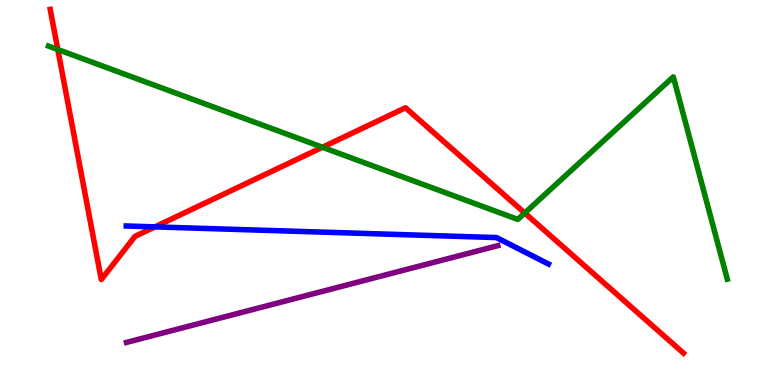[{'lines': ['blue', 'red'], 'intersections': [{'x': 2.0, 'y': 4.11}]}, {'lines': ['green', 'red'], 'intersections': [{'x': 0.746, 'y': 8.71}, {'x': 4.16, 'y': 6.18}, {'x': 6.77, 'y': 4.47}]}, {'lines': ['purple', 'red'], 'intersections': []}, {'lines': ['blue', 'green'], 'intersections': []}, {'lines': ['blue', 'purple'], 'intersections': []}, {'lines': ['green', 'purple'], 'intersections': []}]